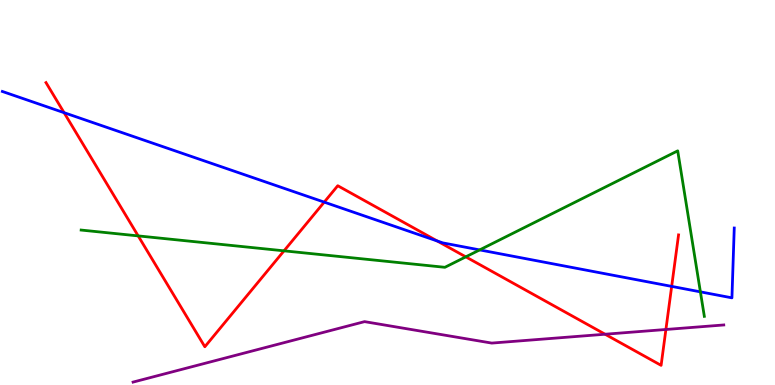[{'lines': ['blue', 'red'], 'intersections': [{'x': 0.827, 'y': 7.07}, {'x': 4.18, 'y': 4.75}, {'x': 5.64, 'y': 3.74}, {'x': 8.67, 'y': 2.56}]}, {'lines': ['green', 'red'], 'intersections': [{'x': 1.78, 'y': 3.87}, {'x': 3.66, 'y': 3.48}, {'x': 6.01, 'y': 3.33}]}, {'lines': ['purple', 'red'], 'intersections': [{'x': 7.81, 'y': 1.32}, {'x': 8.59, 'y': 1.44}]}, {'lines': ['blue', 'green'], 'intersections': [{'x': 6.19, 'y': 3.51}, {'x': 9.04, 'y': 2.42}]}, {'lines': ['blue', 'purple'], 'intersections': []}, {'lines': ['green', 'purple'], 'intersections': []}]